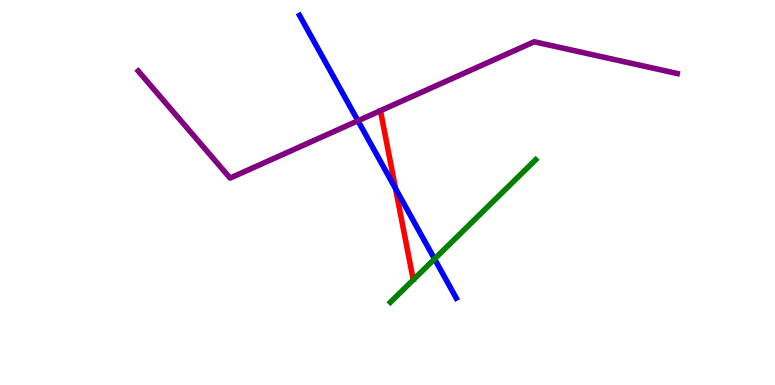[{'lines': ['blue', 'red'], 'intersections': [{'x': 5.1, 'y': 5.1}]}, {'lines': ['green', 'red'], 'intersections': []}, {'lines': ['purple', 'red'], 'intersections': []}, {'lines': ['blue', 'green'], 'intersections': [{'x': 5.61, 'y': 3.27}]}, {'lines': ['blue', 'purple'], 'intersections': [{'x': 4.62, 'y': 6.86}]}, {'lines': ['green', 'purple'], 'intersections': []}]